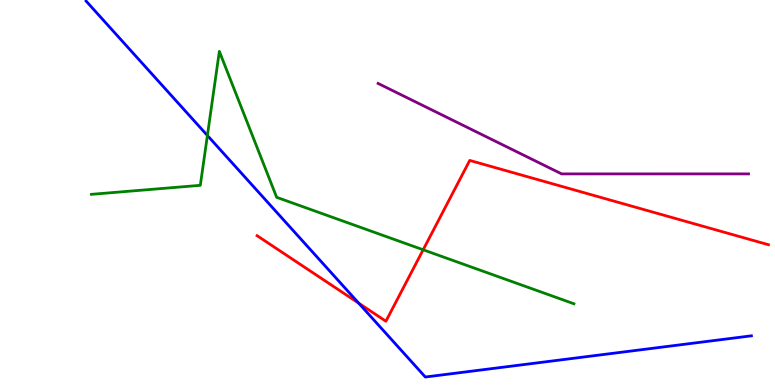[{'lines': ['blue', 'red'], 'intersections': [{'x': 4.63, 'y': 2.13}]}, {'lines': ['green', 'red'], 'intersections': [{'x': 5.46, 'y': 3.51}]}, {'lines': ['purple', 'red'], 'intersections': []}, {'lines': ['blue', 'green'], 'intersections': [{'x': 2.68, 'y': 6.48}]}, {'lines': ['blue', 'purple'], 'intersections': []}, {'lines': ['green', 'purple'], 'intersections': []}]